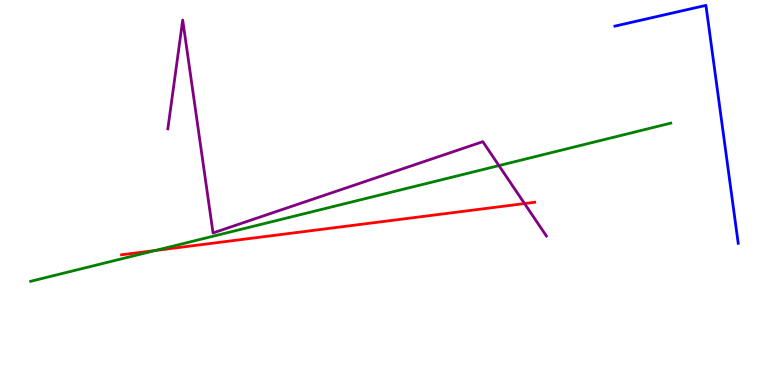[{'lines': ['blue', 'red'], 'intersections': []}, {'lines': ['green', 'red'], 'intersections': [{'x': 2.01, 'y': 3.49}]}, {'lines': ['purple', 'red'], 'intersections': [{'x': 6.77, 'y': 4.71}]}, {'lines': ['blue', 'green'], 'intersections': []}, {'lines': ['blue', 'purple'], 'intersections': []}, {'lines': ['green', 'purple'], 'intersections': [{'x': 6.44, 'y': 5.7}]}]